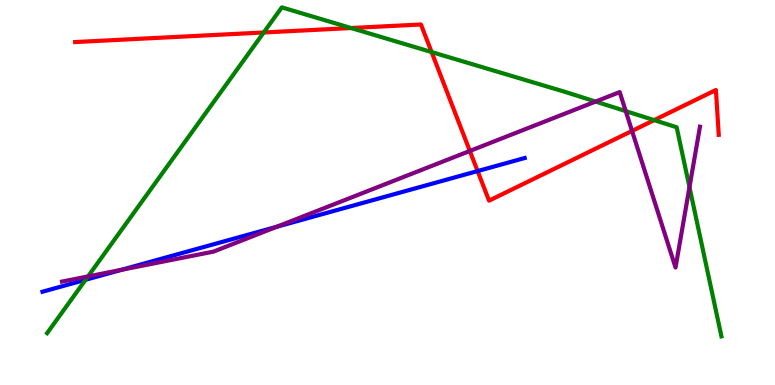[{'lines': ['blue', 'red'], 'intersections': [{'x': 6.16, 'y': 5.56}]}, {'lines': ['green', 'red'], 'intersections': [{'x': 3.4, 'y': 9.16}, {'x': 4.53, 'y': 9.27}, {'x': 5.57, 'y': 8.65}, {'x': 8.44, 'y': 6.88}]}, {'lines': ['purple', 'red'], 'intersections': [{'x': 6.06, 'y': 6.08}, {'x': 8.16, 'y': 6.6}]}, {'lines': ['blue', 'green'], 'intersections': [{'x': 1.1, 'y': 2.73}]}, {'lines': ['blue', 'purple'], 'intersections': [{'x': 1.57, 'y': 2.99}, {'x': 3.57, 'y': 4.11}]}, {'lines': ['green', 'purple'], 'intersections': [{'x': 1.14, 'y': 2.82}, {'x': 7.69, 'y': 7.36}, {'x': 8.07, 'y': 7.11}, {'x': 8.9, 'y': 5.14}]}]